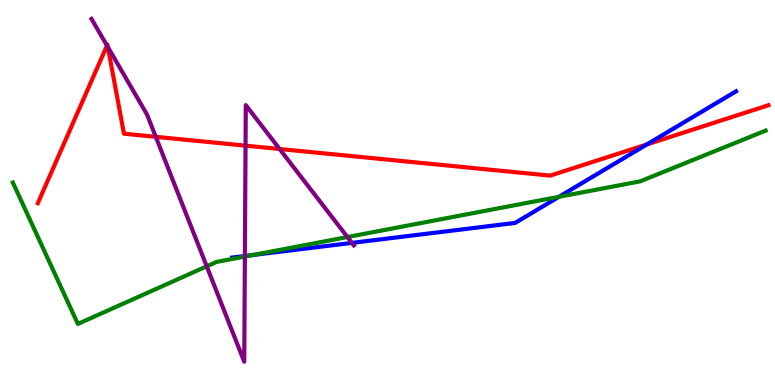[{'lines': ['blue', 'red'], 'intersections': [{'x': 8.35, 'y': 6.25}]}, {'lines': ['green', 'red'], 'intersections': []}, {'lines': ['purple', 'red'], 'intersections': [{'x': 1.38, 'y': 8.82}, {'x': 1.39, 'y': 8.78}, {'x': 2.01, 'y': 6.45}, {'x': 3.17, 'y': 6.22}, {'x': 3.61, 'y': 6.13}]}, {'lines': ['blue', 'green'], 'intersections': [{'x': 3.27, 'y': 3.38}, {'x': 7.21, 'y': 4.89}]}, {'lines': ['blue', 'purple'], 'intersections': [{'x': 3.16, 'y': 3.35}, {'x': 4.54, 'y': 3.69}]}, {'lines': ['green', 'purple'], 'intersections': [{'x': 2.67, 'y': 3.08}, {'x': 3.16, 'y': 3.34}, {'x': 4.48, 'y': 3.84}]}]